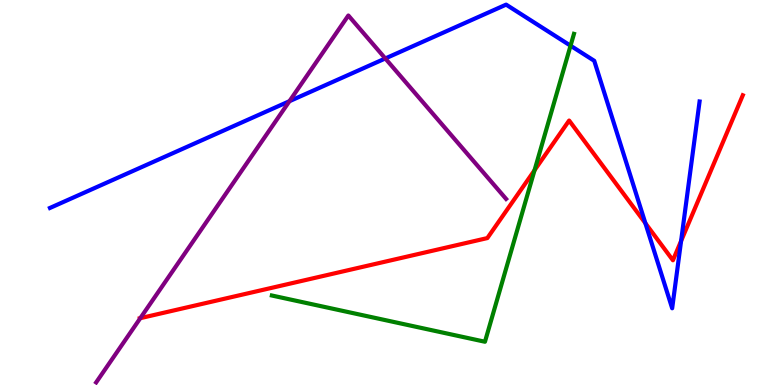[{'lines': ['blue', 'red'], 'intersections': [{'x': 8.33, 'y': 4.2}, {'x': 8.79, 'y': 3.74}]}, {'lines': ['green', 'red'], 'intersections': [{'x': 6.9, 'y': 5.58}]}, {'lines': ['purple', 'red'], 'intersections': [{'x': 1.81, 'y': 1.74}]}, {'lines': ['blue', 'green'], 'intersections': [{'x': 7.36, 'y': 8.81}]}, {'lines': ['blue', 'purple'], 'intersections': [{'x': 3.73, 'y': 7.37}, {'x': 4.97, 'y': 8.48}]}, {'lines': ['green', 'purple'], 'intersections': []}]